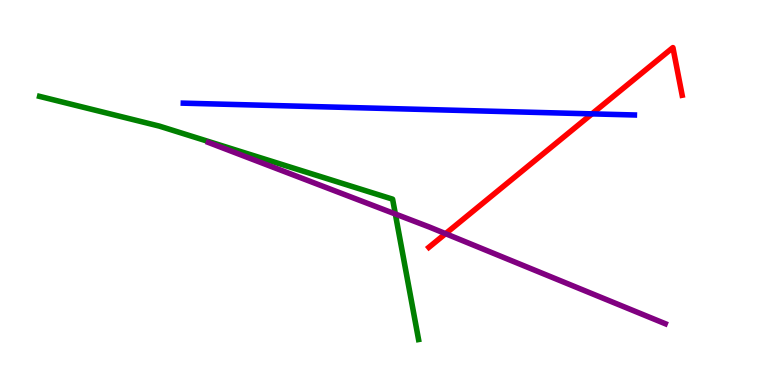[{'lines': ['blue', 'red'], 'intersections': [{'x': 7.64, 'y': 7.04}]}, {'lines': ['green', 'red'], 'intersections': []}, {'lines': ['purple', 'red'], 'intersections': [{'x': 5.75, 'y': 3.93}]}, {'lines': ['blue', 'green'], 'intersections': []}, {'lines': ['blue', 'purple'], 'intersections': []}, {'lines': ['green', 'purple'], 'intersections': [{'x': 5.1, 'y': 4.44}]}]